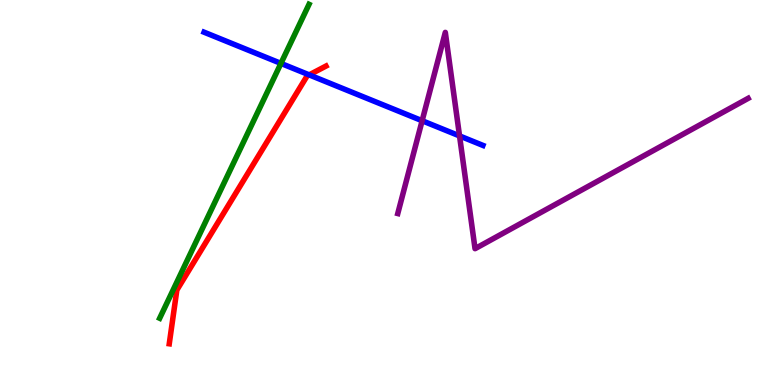[{'lines': ['blue', 'red'], 'intersections': [{'x': 3.99, 'y': 8.06}]}, {'lines': ['green', 'red'], 'intersections': []}, {'lines': ['purple', 'red'], 'intersections': []}, {'lines': ['blue', 'green'], 'intersections': [{'x': 3.62, 'y': 8.35}]}, {'lines': ['blue', 'purple'], 'intersections': [{'x': 5.45, 'y': 6.86}, {'x': 5.93, 'y': 6.47}]}, {'lines': ['green', 'purple'], 'intersections': []}]